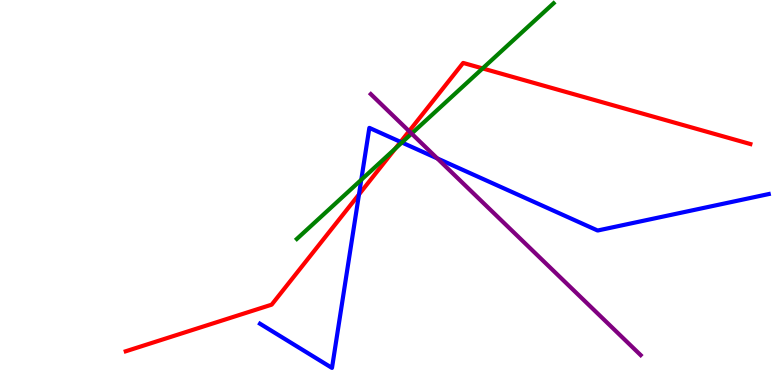[{'lines': ['blue', 'red'], 'intersections': [{'x': 4.63, 'y': 4.95}, {'x': 5.17, 'y': 6.31}]}, {'lines': ['green', 'red'], 'intersections': [{'x': 5.1, 'y': 6.14}, {'x': 6.23, 'y': 8.22}]}, {'lines': ['purple', 'red'], 'intersections': [{'x': 5.28, 'y': 6.59}]}, {'lines': ['blue', 'green'], 'intersections': [{'x': 4.66, 'y': 5.33}, {'x': 5.19, 'y': 6.3}]}, {'lines': ['blue', 'purple'], 'intersections': [{'x': 5.64, 'y': 5.89}]}, {'lines': ['green', 'purple'], 'intersections': [{'x': 5.31, 'y': 6.53}]}]